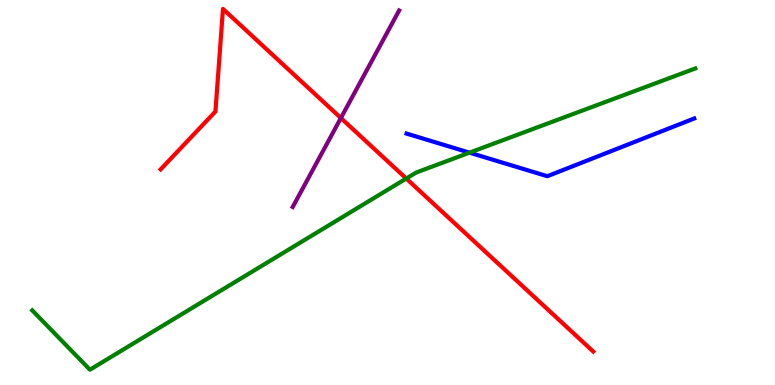[{'lines': ['blue', 'red'], 'intersections': []}, {'lines': ['green', 'red'], 'intersections': [{'x': 5.24, 'y': 5.36}]}, {'lines': ['purple', 'red'], 'intersections': [{'x': 4.4, 'y': 6.93}]}, {'lines': ['blue', 'green'], 'intersections': [{'x': 6.06, 'y': 6.04}]}, {'lines': ['blue', 'purple'], 'intersections': []}, {'lines': ['green', 'purple'], 'intersections': []}]